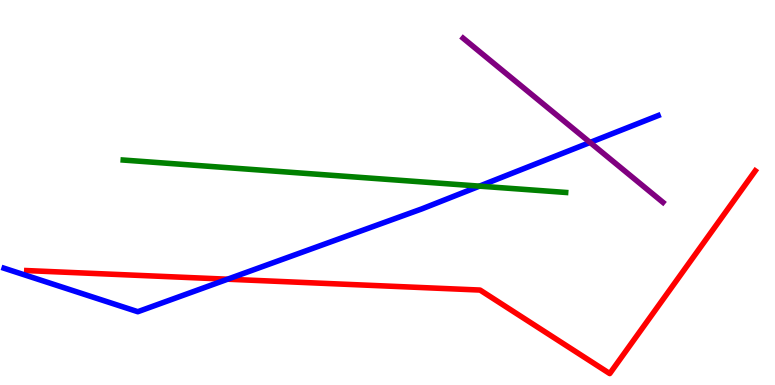[{'lines': ['blue', 'red'], 'intersections': [{'x': 2.94, 'y': 2.75}]}, {'lines': ['green', 'red'], 'intersections': []}, {'lines': ['purple', 'red'], 'intersections': []}, {'lines': ['blue', 'green'], 'intersections': [{'x': 6.19, 'y': 5.17}]}, {'lines': ['blue', 'purple'], 'intersections': [{'x': 7.61, 'y': 6.3}]}, {'lines': ['green', 'purple'], 'intersections': []}]